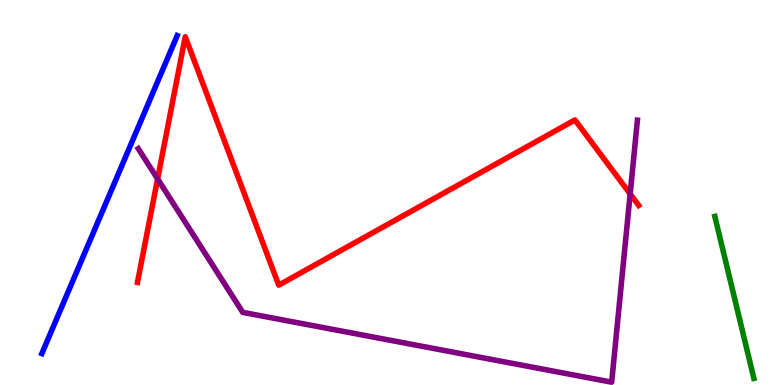[{'lines': ['blue', 'red'], 'intersections': []}, {'lines': ['green', 'red'], 'intersections': []}, {'lines': ['purple', 'red'], 'intersections': [{'x': 2.03, 'y': 5.35}, {'x': 8.13, 'y': 4.96}]}, {'lines': ['blue', 'green'], 'intersections': []}, {'lines': ['blue', 'purple'], 'intersections': []}, {'lines': ['green', 'purple'], 'intersections': []}]